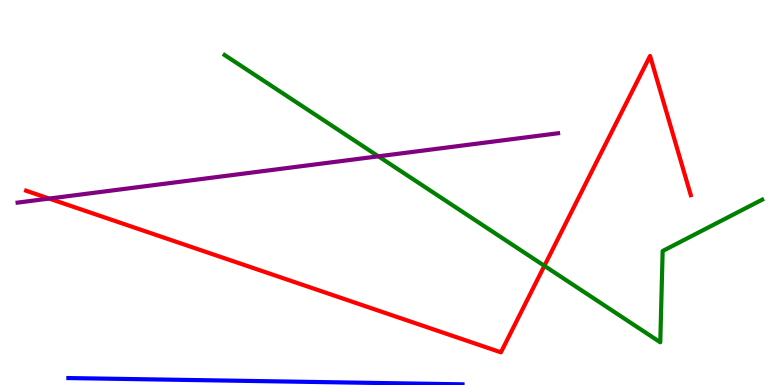[{'lines': ['blue', 'red'], 'intersections': []}, {'lines': ['green', 'red'], 'intersections': [{'x': 7.02, 'y': 3.1}]}, {'lines': ['purple', 'red'], 'intersections': [{'x': 0.635, 'y': 4.84}]}, {'lines': ['blue', 'green'], 'intersections': []}, {'lines': ['blue', 'purple'], 'intersections': []}, {'lines': ['green', 'purple'], 'intersections': [{'x': 4.88, 'y': 5.94}]}]